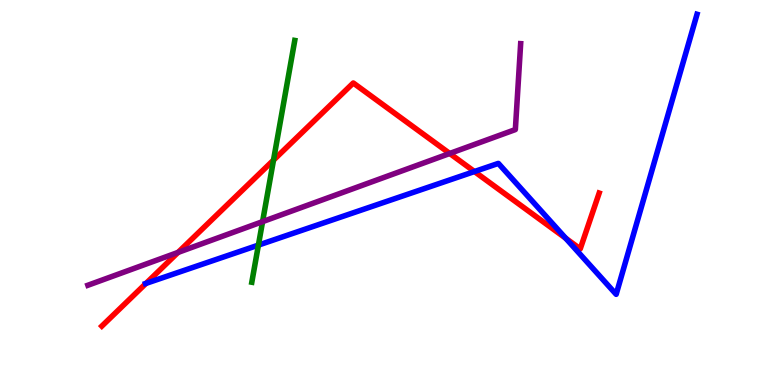[{'lines': ['blue', 'red'], 'intersections': [{'x': 1.88, 'y': 2.64}, {'x': 6.12, 'y': 5.54}, {'x': 7.3, 'y': 3.81}]}, {'lines': ['green', 'red'], 'intersections': [{'x': 3.53, 'y': 5.84}]}, {'lines': ['purple', 'red'], 'intersections': [{'x': 2.3, 'y': 3.44}, {'x': 5.8, 'y': 6.01}]}, {'lines': ['blue', 'green'], 'intersections': [{'x': 3.33, 'y': 3.63}]}, {'lines': ['blue', 'purple'], 'intersections': []}, {'lines': ['green', 'purple'], 'intersections': [{'x': 3.39, 'y': 4.24}]}]